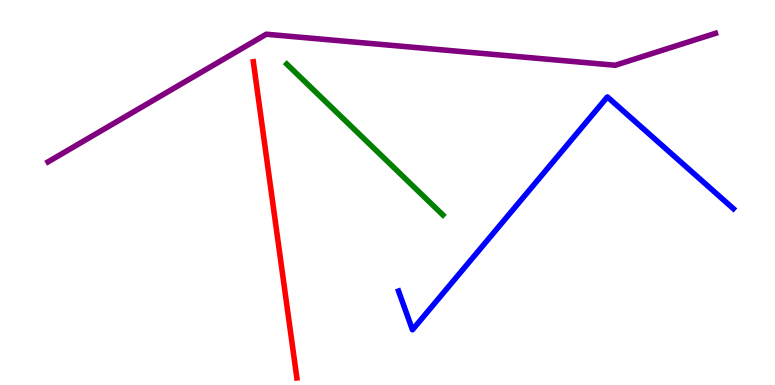[{'lines': ['blue', 'red'], 'intersections': []}, {'lines': ['green', 'red'], 'intersections': []}, {'lines': ['purple', 'red'], 'intersections': []}, {'lines': ['blue', 'green'], 'intersections': []}, {'lines': ['blue', 'purple'], 'intersections': []}, {'lines': ['green', 'purple'], 'intersections': []}]